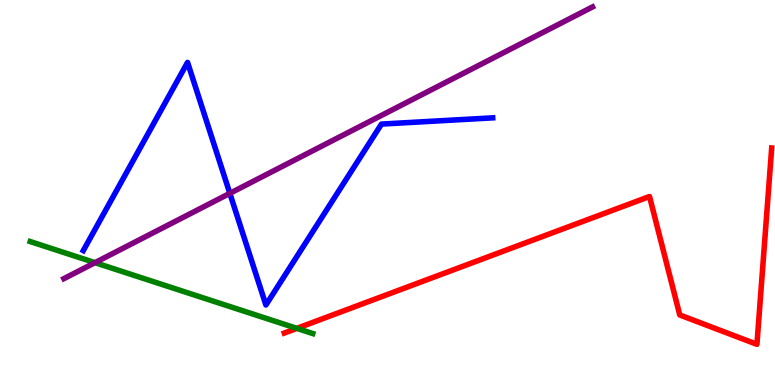[{'lines': ['blue', 'red'], 'intersections': []}, {'lines': ['green', 'red'], 'intersections': [{'x': 3.83, 'y': 1.47}]}, {'lines': ['purple', 'red'], 'intersections': []}, {'lines': ['blue', 'green'], 'intersections': []}, {'lines': ['blue', 'purple'], 'intersections': [{'x': 2.97, 'y': 4.98}]}, {'lines': ['green', 'purple'], 'intersections': [{'x': 1.23, 'y': 3.18}]}]